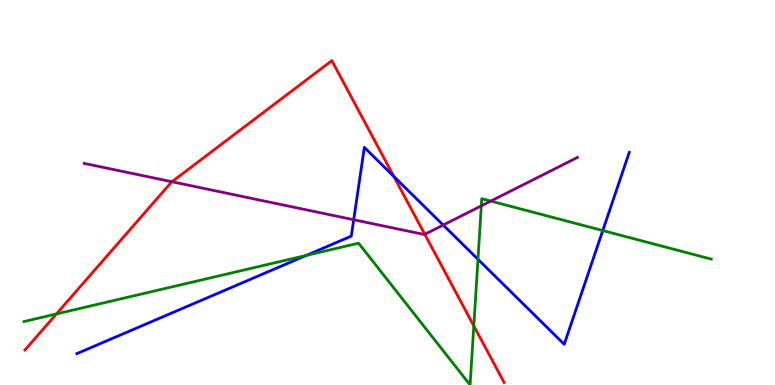[{'lines': ['blue', 'red'], 'intersections': [{'x': 5.08, 'y': 5.42}]}, {'lines': ['green', 'red'], 'intersections': [{'x': 0.728, 'y': 1.85}, {'x': 6.11, 'y': 1.54}]}, {'lines': ['purple', 'red'], 'intersections': [{'x': 2.22, 'y': 5.28}, {'x': 5.48, 'y': 3.91}]}, {'lines': ['blue', 'green'], 'intersections': [{'x': 3.95, 'y': 3.36}, {'x': 6.17, 'y': 3.26}, {'x': 7.78, 'y': 4.01}]}, {'lines': ['blue', 'purple'], 'intersections': [{'x': 4.56, 'y': 4.29}, {'x': 5.72, 'y': 4.15}]}, {'lines': ['green', 'purple'], 'intersections': [{'x': 6.21, 'y': 4.65}, {'x': 6.33, 'y': 4.78}]}]